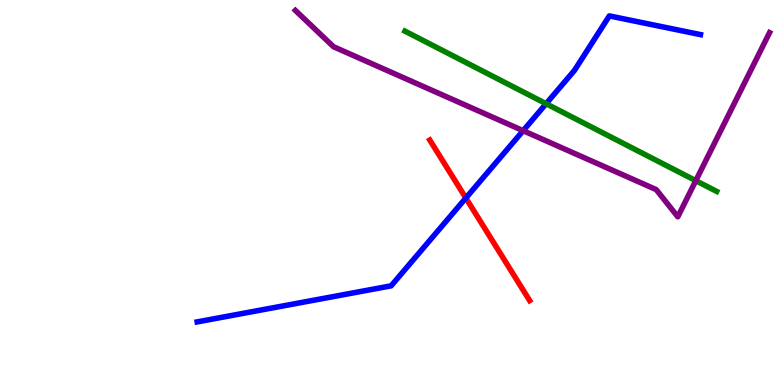[{'lines': ['blue', 'red'], 'intersections': [{'x': 6.01, 'y': 4.86}]}, {'lines': ['green', 'red'], 'intersections': []}, {'lines': ['purple', 'red'], 'intersections': []}, {'lines': ['blue', 'green'], 'intersections': [{'x': 7.05, 'y': 7.31}]}, {'lines': ['blue', 'purple'], 'intersections': [{'x': 6.75, 'y': 6.61}]}, {'lines': ['green', 'purple'], 'intersections': [{'x': 8.98, 'y': 5.31}]}]